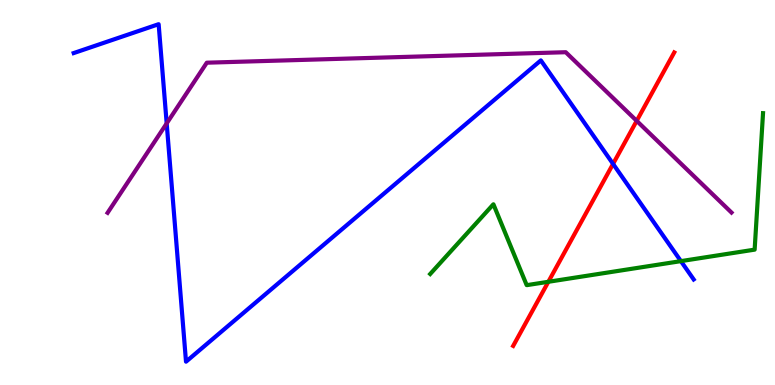[{'lines': ['blue', 'red'], 'intersections': [{'x': 7.91, 'y': 5.74}]}, {'lines': ['green', 'red'], 'intersections': [{'x': 7.08, 'y': 2.68}]}, {'lines': ['purple', 'red'], 'intersections': [{'x': 8.22, 'y': 6.86}]}, {'lines': ['blue', 'green'], 'intersections': [{'x': 8.79, 'y': 3.22}]}, {'lines': ['blue', 'purple'], 'intersections': [{'x': 2.15, 'y': 6.79}]}, {'lines': ['green', 'purple'], 'intersections': []}]